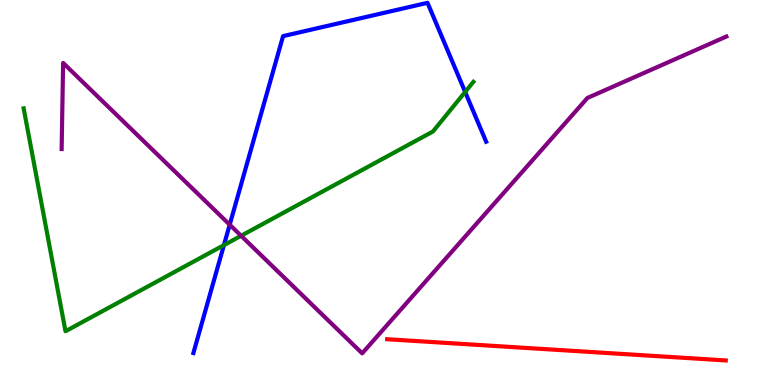[{'lines': ['blue', 'red'], 'intersections': []}, {'lines': ['green', 'red'], 'intersections': []}, {'lines': ['purple', 'red'], 'intersections': []}, {'lines': ['blue', 'green'], 'intersections': [{'x': 2.89, 'y': 3.63}, {'x': 6.0, 'y': 7.61}]}, {'lines': ['blue', 'purple'], 'intersections': [{'x': 2.96, 'y': 4.16}]}, {'lines': ['green', 'purple'], 'intersections': [{'x': 3.11, 'y': 3.88}]}]